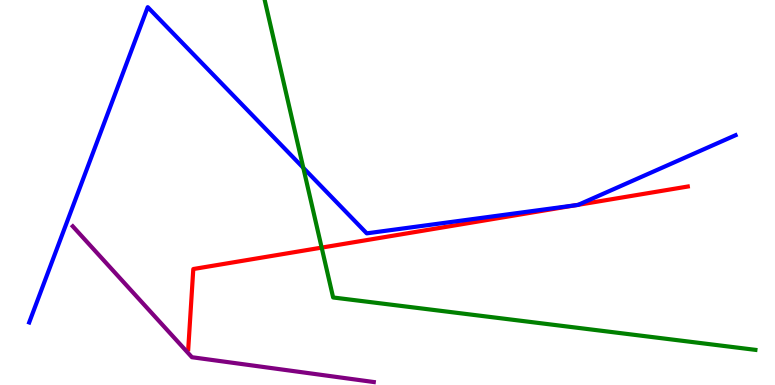[{'lines': ['blue', 'red'], 'intersections': [{'x': 7.43, 'y': 4.67}, {'x': 7.46, 'y': 4.68}]}, {'lines': ['green', 'red'], 'intersections': [{'x': 4.15, 'y': 3.57}]}, {'lines': ['purple', 'red'], 'intersections': []}, {'lines': ['blue', 'green'], 'intersections': [{'x': 3.91, 'y': 5.64}]}, {'lines': ['blue', 'purple'], 'intersections': []}, {'lines': ['green', 'purple'], 'intersections': []}]